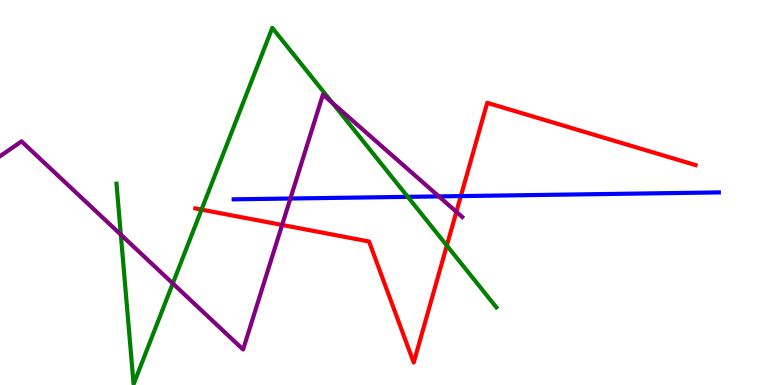[{'lines': ['blue', 'red'], 'intersections': [{'x': 5.95, 'y': 4.91}]}, {'lines': ['green', 'red'], 'intersections': [{'x': 2.6, 'y': 4.56}, {'x': 5.77, 'y': 3.62}]}, {'lines': ['purple', 'red'], 'intersections': [{'x': 3.64, 'y': 4.16}, {'x': 5.89, 'y': 4.5}]}, {'lines': ['blue', 'green'], 'intersections': [{'x': 5.26, 'y': 4.89}]}, {'lines': ['blue', 'purple'], 'intersections': [{'x': 3.75, 'y': 4.84}, {'x': 5.66, 'y': 4.9}]}, {'lines': ['green', 'purple'], 'intersections': [{'x': 1.56, 'y': 3.91}, {'x': 2.23, 'y': 2.64}, {'x': 4.29, 'y': 7.33}]}]